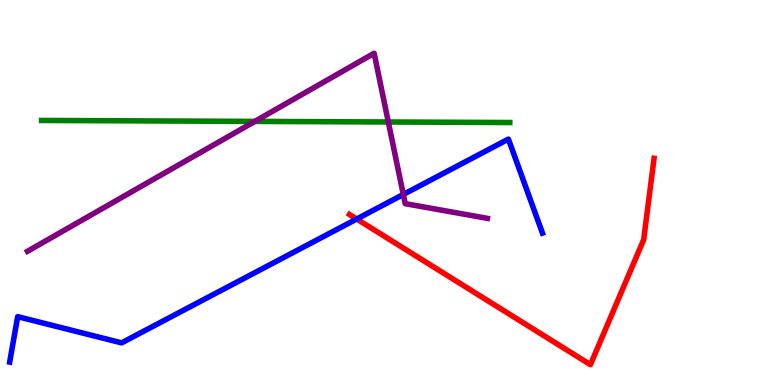[{'lines': ['blue', 'red'], 'intersections': [{'x': 4.6, 'y': 4.31}]}, {'lines': ['green', 'red'], 'intersections': []}, {'lines': ['purple', 'red'], 'intersections': []}, {'lines': ['blue', 'green'], 'intersections': []}, {'lines': ['blue', 'purple'], 'intersections': [{'x': 5.2, 'y': 4.95}]}, {'lines': ['green', 'purple'], 'intersections': [{'x': 3.29, 'y': 6.85}, {'x': 5.01, 'y': 6.83}]}]